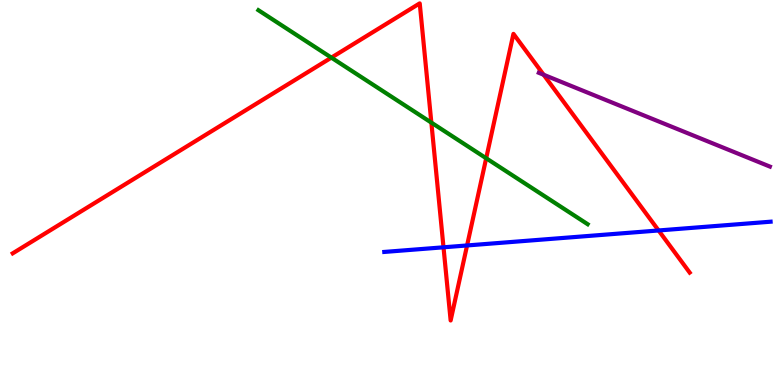[{'lines': ['blue', 'red'], 'intersections': [{'x': 5.72, 'y': 3.58}, {'x': 6.03, 'y': 3.62}, {'x': 8.5, 'y': 4.01}]}, {'lines': ['green', 'red'], 'intersections': [{'x': 4.28, 'y': 8.5}, {'x': 5.57, 'y': 6.82}, {'x': 6.27, 'y': 5.89}]}, {'lines': ['purple', 'red'], 'intersections': [{'x': 7.01, 'y': 8.06}]}, {'lines': ['blue', 'green'], 'intersections': []}, {'lines': ['blue', 'purple'], 'intersections': []}, {'lines': ['green', 'purple'], 'intersections': []}]